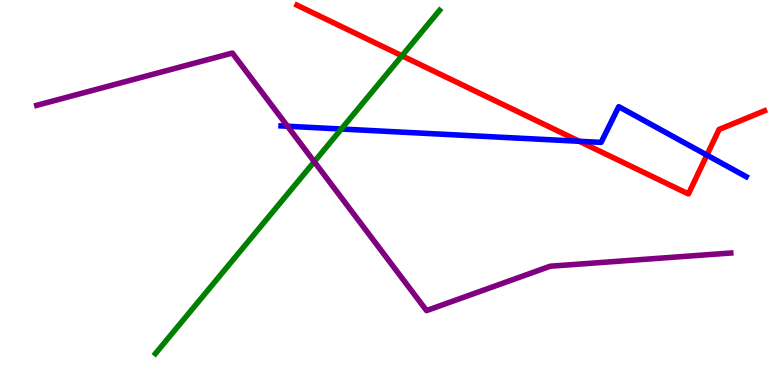[{'lines': ['blue', 'red'], 'intersections': [{'x': 7.47, 'y': 6.33}, {'x': 9.12, 'y': 5.97}]}, {'lines': ['green', 'red'], 'intersections': [{'x': 5.19, 'y': 8.55}]}, {'lines': ['purple', 'red'], 'intersections': []}, {'lines': ['blue', 'green'], 'intersections': [{'x': 4.4, 'y': 6.65}]}, {'lines': ['blue', 'purple'], 'intersections': [{'x': 3.71, 'y': 6.72}]}, {'lines': ['green', 'purple'], 'intersections': [{'x': 4.06, 'y': 5.8}]}]